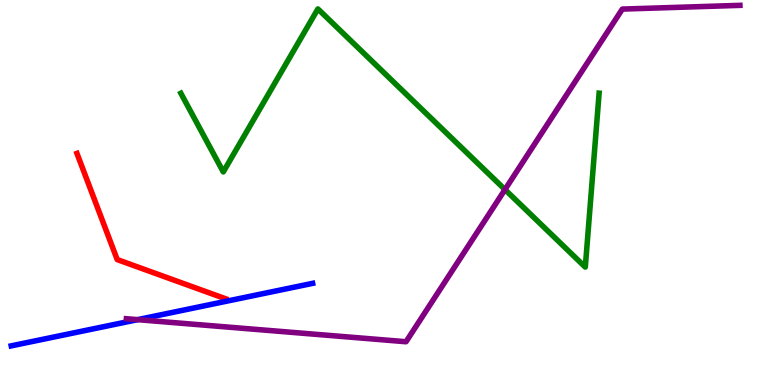[{'lines': ['blue', 'red'], 'intersections': []}, {'lines': ['green', 'red'], 'intersections': []}, {'lines': ['purple', 'red'], 'intersections': []}, {'lines': ['blue', 'green'], 'intersections': []}, {'lines': ['blue', 'purple'], 'intersections': [{'x': 1.78, 'y': 1.7}]}, {'lines': ['green', 'purple'], 'intersections': [{'x': 6.52, 'y': 5.08}]}]